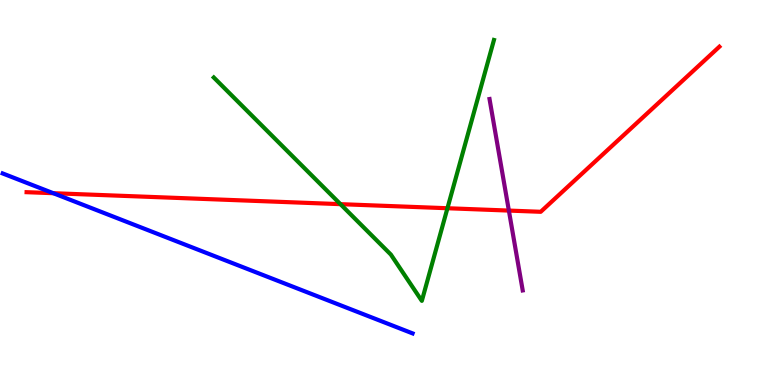[{'lines': ['blue', 'red'], 'intersections': [{'x': 0.688, 'y': 4.98}]}, {'lines': ['green', 'red'], 'intersections': [{'x': 4.39, 'y': 4.7}, {'x': 5.77, 'y': 4.59}]}, {'lines': ['purple', 'red'], 'intersections': [{'x': 6.57, 'y': 4.53}]}, {'lines': ['blue', 'green'], 'intersections': []}, {'lines': ['blue', 'purple'], 'intersections': []}, {'lines': ['green', 'purple'], 'intersections': []}]